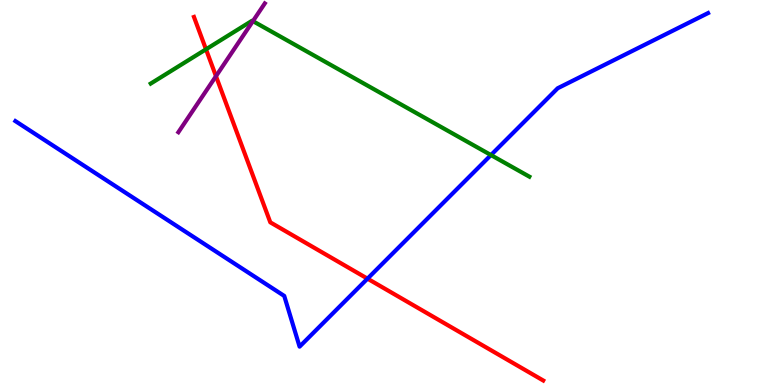[{'lines': ['blue', 'red'], 'intersections': [{'x': 4.74, 'y': 2.76}]}, {'lines': ['green', 'red'], 'intersections': [{'x': 2.66, 'y': 8.72}]}, {'lines': ['purple', 'red'], 'intersections': [{'x': 2.79, 'y': 8.02}]}, {'lines': ['blue', 'green'], 'intersections': [{'x': 6.34, 'y': 5.97}]}, {'lines': ['blue', 'purple'], 'intersections': []}, {'lines': ['green', 'purple'], 'intersections': [{'x': 3.26, 'y': 9.45}]}]